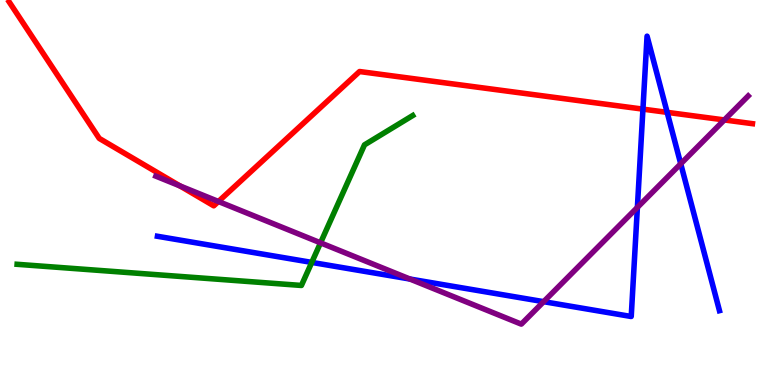[{'lines': ['blue', 'red'], 'intersections': [{'x': 8.3, 'y': 7.17}, {'x': 8.61, 'y': 7.08}]}, {'lines': ['green', 'red'], 'intersections': []}, {'lines': ['purple', 'red'], 'intersections': [{'x': 2.32, 'y': 5.17}, {'x': 2.82, 'y': 4.77}, {'x': 9.35, 'y': 6.88}]}, {'lines': ['blue', 'green'], 'intersections': [{'x': 4.02, 'y': 3.18}]}, {'lines': ['blue', 'purple'], 'intersections': [{'x': 5.29, 'y': 2.75}, {'x': 7.01, 'y': 2.16}, {'x': 8.22, 'y': 4.61}, {'x': 8.78, 'y': 5.75}]}, {'lines': ['green', 'purple'], 'intersections': [{'x': 4.14, 'y': 3.69}]}]